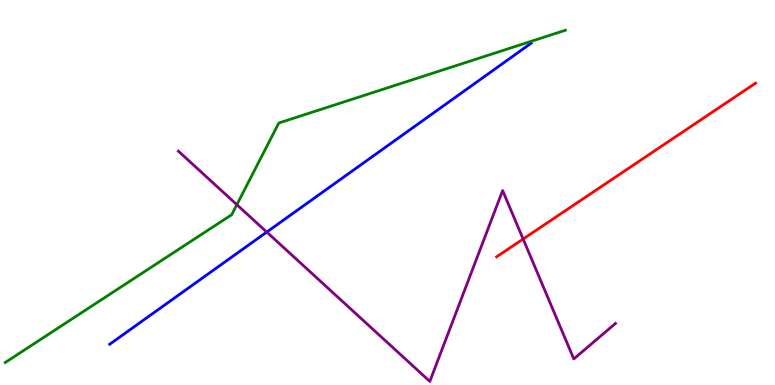[{'lines': ['blue', 'red'], 'intersections': []}, {'lines': ['green', 'red'], 'intersections': []}, {'lines': ['purple', 'red'], 'intersections': [{'x': 6.75, 'y': 3.79}]}, {'lines': ['blue', 'green'], 'intersections': []}, {'lines': ['blue', 'purple'], 'intersections': [{'x': 3.44, 'y': 3.97}]}, {'lines': ['green', 'purple'], 'intersections': [{'x': 3.06, 'y': 4.68}]}]